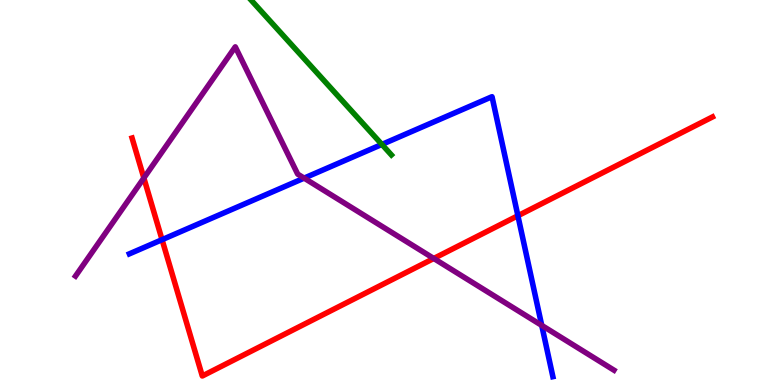[{'lines': ['blue', 'red'], 'intersections': [{'x': 2.09, 'y': 3.77}, {'x': 6.68, 'y': 4.4}]}, {'lines': ['green', 'red'], 'intersections': []}, {'lines': ['purple', 'red'], 'intersections': [{'x': 1.86, 'y': 5.38}, {'x': 5.6, 'y': 3.29}]}, {'lines': ['blue', 'green'], 'intersections': [{'x': 4.93, 'y': 6.25}]}, {'lines': ['blue', 'purple'], 'intersections': [{'x': 3.92, 'y': 5.37}, {'x': 6.99, 'y': 1.55}]}, {'lines': ['green', 'purple'], 'intersections': []}]